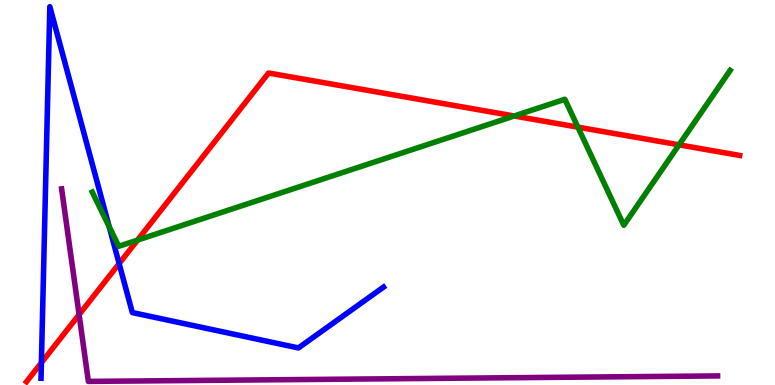[{'lines': ['blue', 'red'], 'intersections': [{'x': 0.534, 'y': 0.579}, {'x': 1.54, 'y': 3.15}]}, {'lines': ['green', 'red'], 'intersections': [{'x': 1.77, 'y': 3.76}, {'x': 6.63, 'y': 6.99}, {'x': 7.46, 'y': 6.7}, {'x': 8.76, 'y': 6.24}]}, {'lines': ['purple', 'red'], 'intersections': [{'x': 1.02, 'y': 1.83}]}, {'lines': ['blue', 'green'], 'intersections': [{'x': 1.41, 'y': 4.11}]}, {'lines': ['blue', 'purple'], 'intersections': []}, {'lines': ['green', 'purple'], 'intersections': []}]